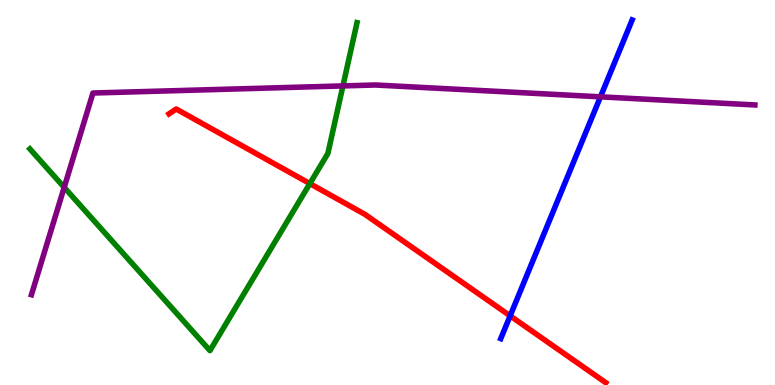[{'lines': ['blue', 'red'], 'intersections': [{'x': 6.58, 'y': 1.8}]}, {'lines': ['green', 'red'], 'intersections': [{'x': 4.0, 'y': 5.23}]}, {'lines': ['purple', 'red'], 'intersections': []}, {'lines': ['blue', 'green'], 'intersections': []}, {'lines': ['blue', 'purple'], 'intersections': [{'x': 7.75, 'y': 7.49}]}, {'lines': ['green', 'purple'], 'intersections': [{'x': 0.828, 'y': 5.13}, {'x': 4.42, 'y': 7.77}]}]